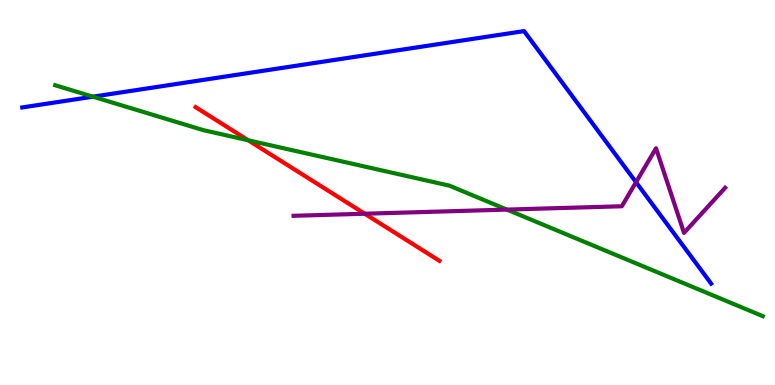[{'lines': ['blue', 'red'], 'intersections': []}, {'lines': ['green', 'red'], 'intersections': [{'x': 3.2, 'y': 6.36}]}, {'lines': ['purple', 'red'], 'intersections': [{'x': 4.71, 'y': 4.45}]}, {'lines': ['blue', 'green'], 'intersections': [{'x': 1.2, 'y': 7.49}]}, {'lines': ['blue', 'purple'], 'intersections': [{'x': 8.21, 'y': 5.27}]}, {'lines': ['green', 'purple'], 'intersections': [{'x': 6.54, 'y': 4.56}]}]